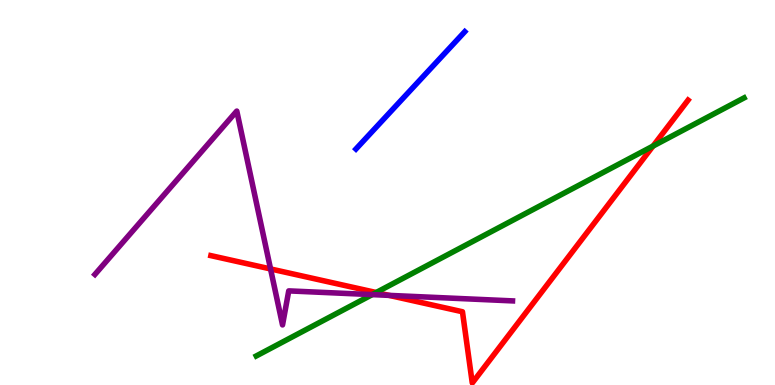[{'lines': ['blue', 'red'], 'intersections': []}, {'lines': ['green', 'red'], 'intersections': [{'x': 4.85, 'y': 2.4}, {'x': 8.43, 'y': 6.21}]}, {'lines': ['purple', 'red'], 'intersections': [{'x': 3.49, 'y': 3.01}, {'x': 5.02, 'y': 2.33}]}, {'lines': ['blue', 'green'], 'intersections': []}, {'lines': ['blue', 'purple'], 'intersections': []}, {'lines': ['green', 'purple'], 'intersections': [{'x': 4.8, 'y': 2.35}]}]